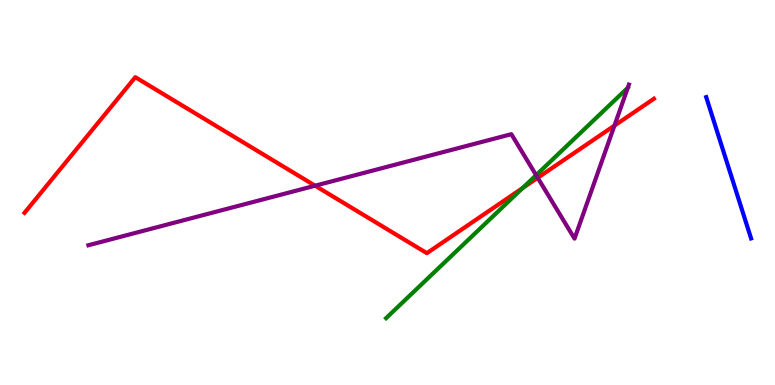[{'lines': ['blue', 'red'], 'intersections': []}, {'lines': ['green', 'red'], 'intersections': [{'x': 6.74, 'y': 5.11}]}, {'lines': ['purple', 'red'], 'intersections': [{'x': 4.07, 'y': 5.18}, {'x': 6.94, 'y': 5.38}, {'x': 7.93, 'y': 6.74}]}, {'lines': ['blue', 'green'], 'intersections': []}, {'lines': ['blue', 'purple'], 'intersections': []}, {'lines': ['green', 'purple'], 'intersections': [{'x': 6.92, 'y': 5.45}, {'x': 8.1, 'y': 7.72}]}]